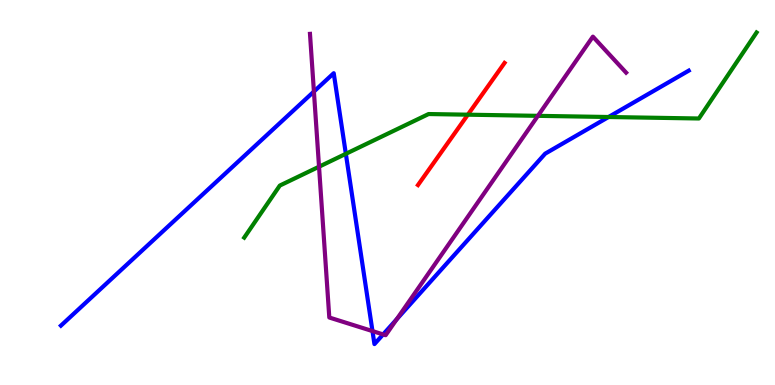[{'lines': ['blue', 'red'], 'intersections': []}, {'lines': ['green', 'red'], 'intersections': [{'x': 6.04, 'y': 7.02}]}, {'lines': ['purple', 'red'], 'intersections': []}, {'lines': ['blue', 'green'], 'intersections': [{'x': 4.46, 'y': 6.0}, {'x': 7.85, 'y': 6.96}]}, {'lines': ['blue', 'purple'], 'intersections': [{'x': 4.05, 'y': 7.62}, {'x': 4.81, 'y': 1.4}, {'x': 4.94, 'y': 1.31}, {'x': 5.12, 'y': 1.71}]}, {'lines': ['green', 'purple'], 'intersections': [{'x': 4.12, 'y': 5.67}, {'x': 6.94, 'y': 6.99}]}]